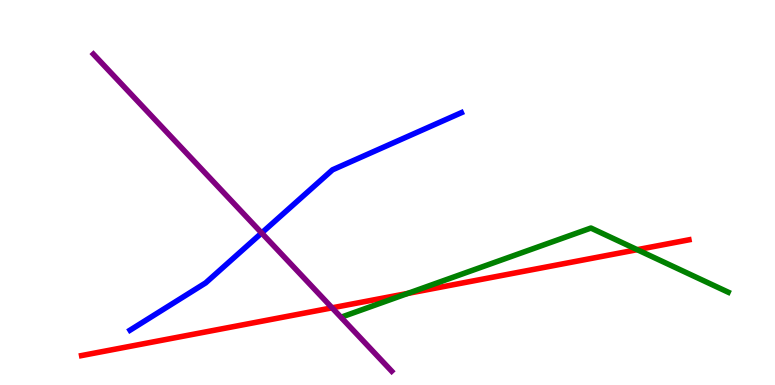[{'lines': ['blue', 'red'], 'intersections': []}, {'lines': ['green', 'red'], 'intersections': [{'x': 5.26, 'y': 2.38}, {'x': 8.22, 'y': 3.51}]}, {'lines': ['purple', 'red'], 'intersections': [{'x': 4.28, 'y': 2.0}]}, {'lines': ['blue', 'green'], 'intersections': []}, {'lines': ['blue', 'purple'], 'intersections': [{'x': 3.38, 'y': 3.95}]}, {'lines': ['green', 'purple'], 'intersections': []}]